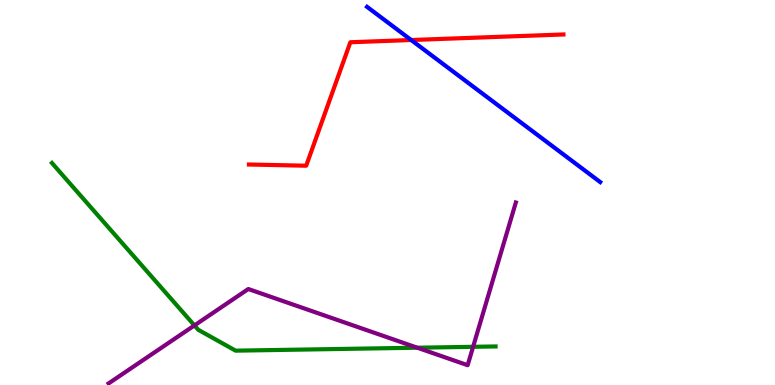[{'lines': ['blue', 'red'], 'intersections': [{'x': 5.31, 'y': 8.96}]}, {'lines': ['green', 'red'], 'intersections': []}, {'lines': ['purple', 'red'], 'intersections': []}, {'lines': ['blue', 'green'], 'intersections': []}, {'lines': ['blue', 'purple'], 'intersections': []}, {'lines': ['green', 'purple'], 'intersections': [{'x': 2.51, 'y': 1.55}, {'x': 5.38, 'y': 0.968}, {'x': 6.1, 'y': 0.992}]}]